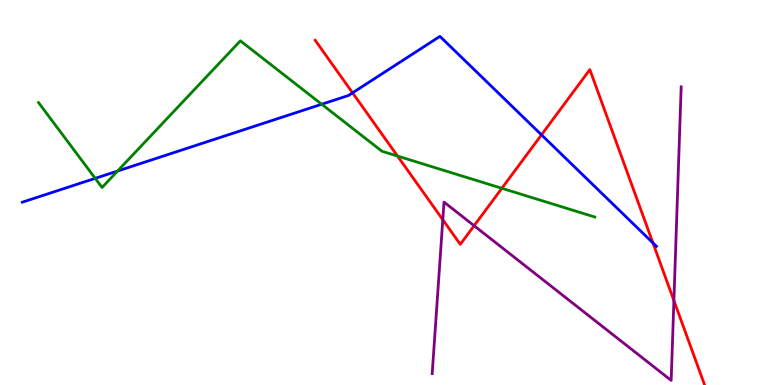[{'lines': ['blue', 'red'], 'intersections': [{'x': 4.55, 'y': 7.59}, {'x': 6.99, 'y': 6.5}, {'x': 8.42, 'y': 3.69}]}, {'lines': ['green', 'red'], 'intersections': [{'x': 5.13, 'y': 5.95}, {'x': 6.48, 'y': 5.11}]}, {'lines': ['purple', 'red'], 'intersections': [{'x': 5.71, 'y': 4.29}, {'x': 6.12, 'y': 4.14}, {'x': 8.7, 'y': 2.19}]}, {'lines': ['blue', 'green'], 'intersections': [{'x': 1.23, 'y': 5.37}, {'x': 1.52, 'y': 5.56}, {'x': 4.15, 'y': 7.29}]}, {'lines': ['blue', 'purple'], 'intersections': []}, {'lines': ['green', 'purple'], 'intersections': []}]